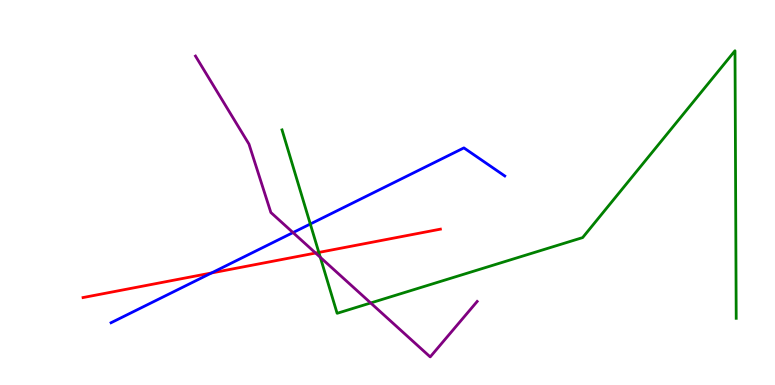[{'lines': ['blue', 'red'], 'intersections': [{'x': 2.73, 'y': 2.91}]}, {'lines': ['green', 'red'], 'intersections': [{'x': 4.11, 'y': 3.44}]}, {'lines': ['purple', 'red'], 'intersections': [{'x': 4.07, 'y': 3.43}]}, {'lines': ['blue', 'green'], 'intersections': [{'x': 4.0, 'y': 4.18}]}, {'lines': ['blue', 'purple'], 'intersections': [{'x': 3.78, 'y': 3.96}]}, {'lines': ['green', 'purple'], 'intersections': [{'x': 4.13, 'y': 3.32}, {'x': 4.78, 'y': 2.13}]}]